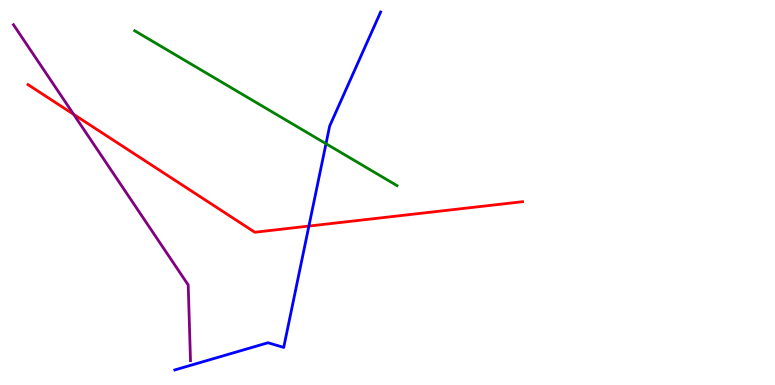[{'lines': ['blue', 'red'], 'intersections': [{'x': 3.99, 'y': 4.13}]}, {'lines': ['green', 'red'], 'intersections': []}, {'lines': ['purple', 'red'], 'intersections': [{'x': 0.95, 'y': 7.03}]}, {'lines': ['blue', 'green'], 'intersections': [{'x': 4.21, 'y': 6.27}]}, {'lines': ['blue', 'purple'], 'intersections': []}, {'lines': ['green', 'purple'], 'intersections': []}]